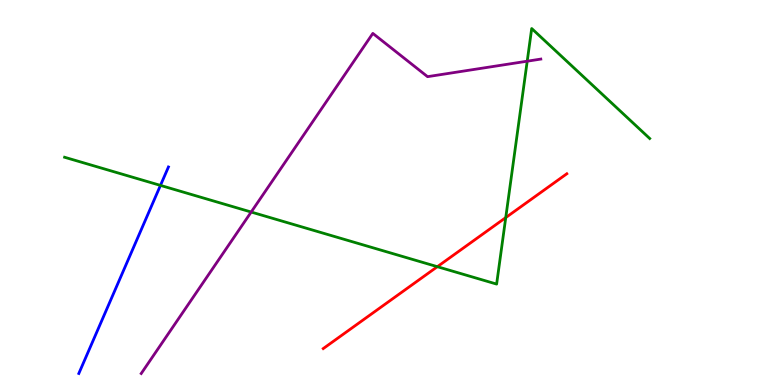[{'lines': ['blue', 'red'], 'intersections': []}, {'lines': ['green', 'red'], 'intersections': [{'x': 5.64, 'y': 3.07}, {'x': 6.53, 'y': 4.35}]}, {'lines': ['purple', 'red'], 'intersections': []}, {'lines': ['blue', 'green'], 'intersections': [{'x': 2.07, 'y': 5.18}]}, {'lines': ['blue', 'purple'], 'intersections': []}, {'lines': ['green', 'purple'], 'intersections': [{'x': 3.24, 'y': 4.49}, {'x': 6.8, 'y': 8.41}]}]